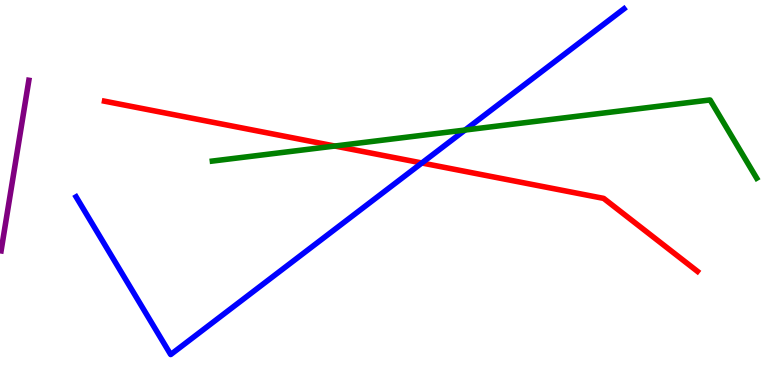[{'lines': ['blue', 'red'], 'intersections': [{'x': 5.44, 'y': 5.77}]}, {'lines': ['green', 'red'], 'intersections': [{'x': 4.32, 'y': 6.21}]}, {'lines': ['purple', 'red'], 'intersections': []}, {'lines': ['blue', 'green'], 'intersections': [{'x': 6.0, 'y': 6.62}]}, {'lines': ['blue', 'purple'], 'intersections': []}, {'lines': ['green', 'purple'], 'intersections': []}]